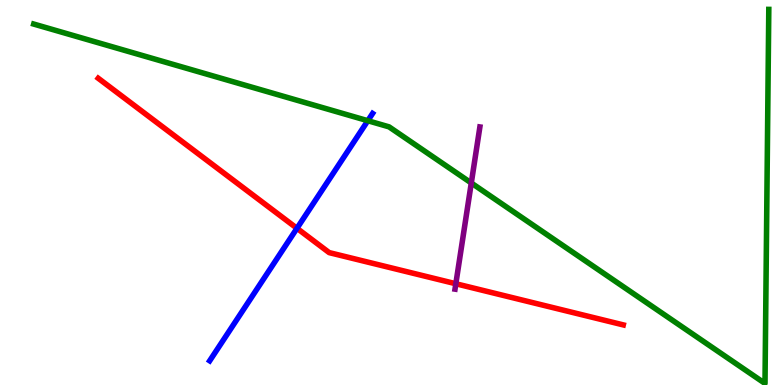[{'lines': ['blue', 'red'], 'intersections': [{'x': 3.83, 'y': 4.07}]}, {'lines': ['green', 'red'], 'intersections': []}, {'lines': ['purple', 'red'], 'intersections': [{'x': 5.88, 'y': 2.63}]}, {'lines': ['blue', 'green'], 'intersections': [{'x': 4.75, 'y': 6.86}]}, {'lines': ['blue', 'purple'], 'intersections': []}, {'lines': ['green', 'purple'], 'intersections': [{'x': 6.08, 'y': 5.25}]}]